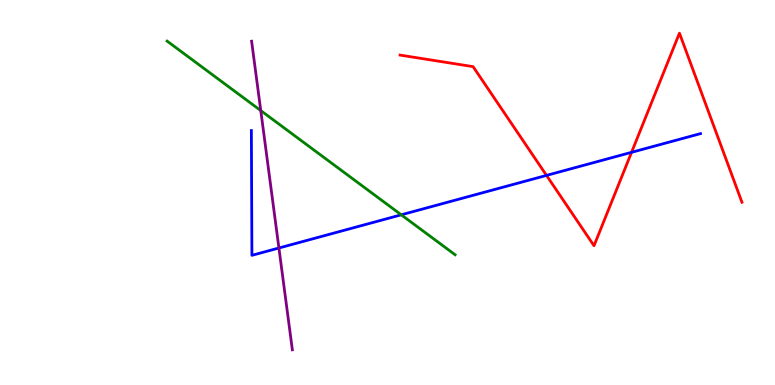[{'lines': ['blue', 'red'], 'intersections': [{'x': 7.05, 'y': 5.44}, {'x': 8.15, 'y': 6.04}]}, {'lines': ['green', 'red'], 'intersections': []}, {'lines': ['purple', 'red'], 'intersections': []}, {'lines': ['blue', 'green'], 'intersections': [{'x': 5.18, 'y': 4.42}]}, {'lines': ['blue', 'purple'], 'intersections': [{'x': 3.6, 'y': 3.56}]}, {'lines': ['green', 'purple'], 'intersections': [{'x': 3.36, 'y': 7.13}]}]